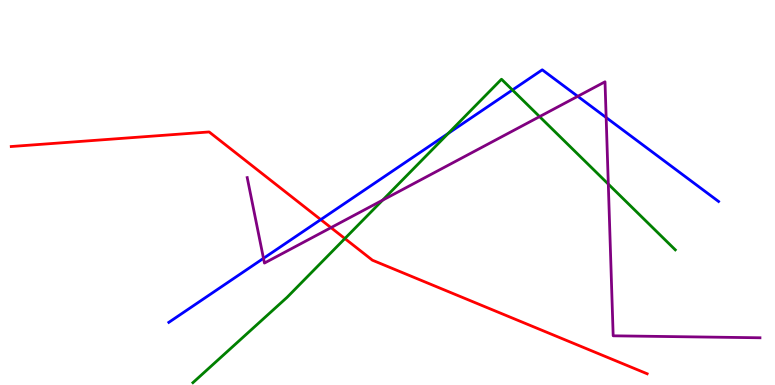[{'lines': ['blue', 'red'], 'intersections': [{'x': 4.14, 'y': 4.3}]}, {'lines': ['green', 'red'], 'intersections': [{'x': 4.45, 'y': 3.8}]}, {'lines': ['purple', 'red'], 'intersections': [{'x': 4.27, 'y': 4.09}]}, {'lines': ['blue', 'green'], 'intersections': [{'x': 5.78, 'y': 6.54}, {'x': 6.61, 'y': 7.66}]}, {'lines': ['blue', 'purple'], 'intersections': [{'x': 3.4, 'y': 3.29}, {'x': 7.45, 'y': 7.5}, {'x': 7.82, 'y': 6.95}]}, {'lines': ['green', 'purple'], 'intersections': [{'x': 4.94, 'y': 4.8}, {'x': 6.96, 'y': 6.97}, {'x': 7.85, 'y': 5.22}]}]